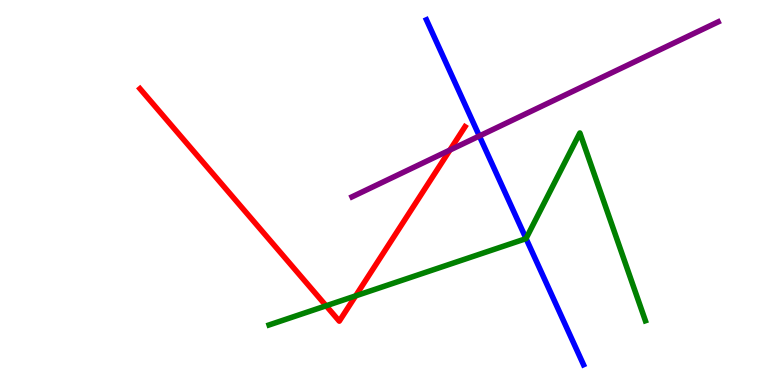[{'lines': ['blue', 'red'], 'intersections': []}, {'lines': ['green', 'red'], 'intersections': [{'x': 4.21, 'y': 2.06}, {'x': 4.59, 'y': 2.32}]}, {'lines': ['purple', 'red'], 'intersections': [{'x': 5.81, 'y': 6.1}]}, {'lines': ['blue', 'green'], 'intersections': [{'x': 6.79, 'y': 3.8}]}, {'lines': ['blue', 'purple'], 'intersections': [{'x': 6.19, 'y': 6.47}]}, {'lines': ['green', 'purple'], 'intersections': []}]